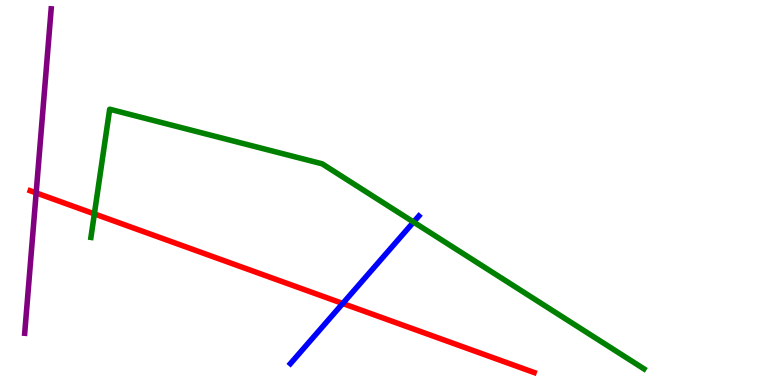[{'lines': ['blue', 'red'], 'intersections': [{'x': 4.42, 'y': 2.12}]}, {'lines': ['green', 'red'], 'intersections': [{'x': 1.22, 'y': 4.44}]}, {'lines': ['purple', 'red'], 'intersections': [{'x': 0.467, 'y': 4.99}]}, {'lines': ['blue', 'green'], 'intersections': [{'x': 5.34, 'y': 4.23}]}, {'lines': ['blue', 'purple'], 'intersections': []}, {'lines': ['green', 'purple'], 'intersections': []}]